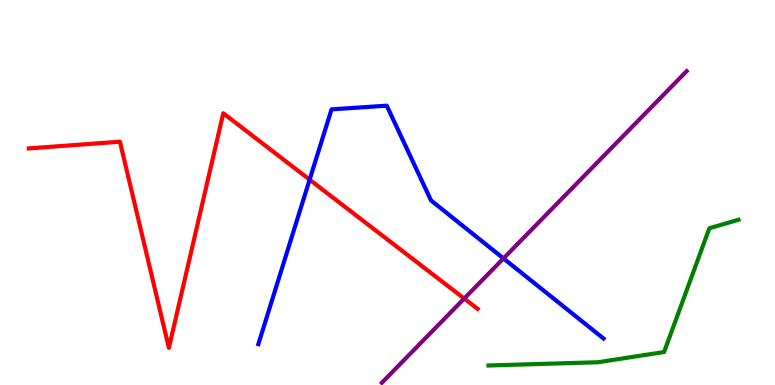[{'lines': ['blue', 'red'], 'intersections': [{'x': 4.0, 'y': 5.33}]}, {'lines': ['green', 'red'], 'intersections': []}, {'lines': ['purple', 'red'], 'intersections': [{'x': 5.99, 'y': 2.25}]}, {'lines': ['blue', 'green'], 'intersections': []}, {'lines': ['blue', 'purple'], 'intersections': [{'x': 6.5, 'y': 3.29}]}, {'lines': ['green', 'purple'], 'intersections': []}]